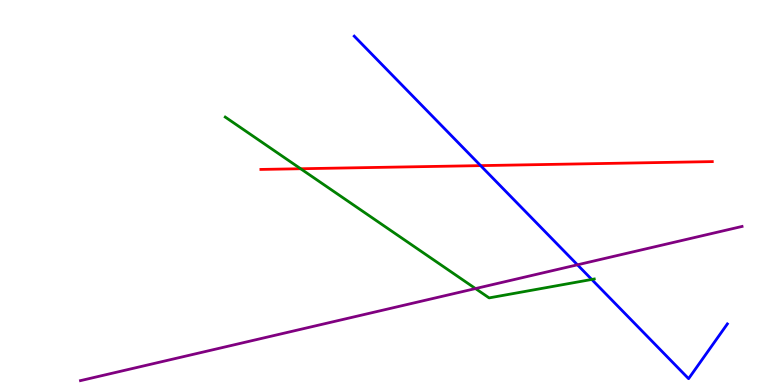[{'lines': ['blue', 'red'], 'intersections': [{'x': 6.2, 'y': 5.7}]}, {'lines': ['green', 'red'], 'intersections': [{'x': 3.88, 'y': 5.62}]}, {'lines': ['purple', 'red'], 'intersections': []}, {'lines': ['blue', 'green'], 'intersections': [{'x': 7.64, 'y': 2.74}]}, {'lines': ['blue', 'purple'], 'intersections': [{'x': 7.45, 'y': 3.12}]}, {'lines': ['green', 'purple'], 'intersections': [{'x': 6.14, 'y': 2.5}]}]